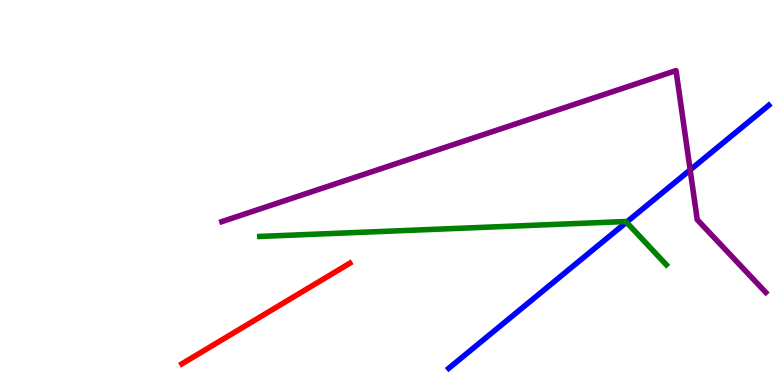[{'lines': ['blue', 'red'], 'intersections': []}, {'lines': ['green', 'red'], 'intersections': []}, {'lines': ['purple', 'red'], 'intersections': []}, {'lines': ['blue', 'green'], 'intersections': [{'x': 8.08, 'y': 4.23}]}, {'lines': ['blue', 'purple'], 'intersections': [{'x': 8.91, 'y': 5.59}]}, {'lines': ['green', 'purple'], 'intersections': []}]